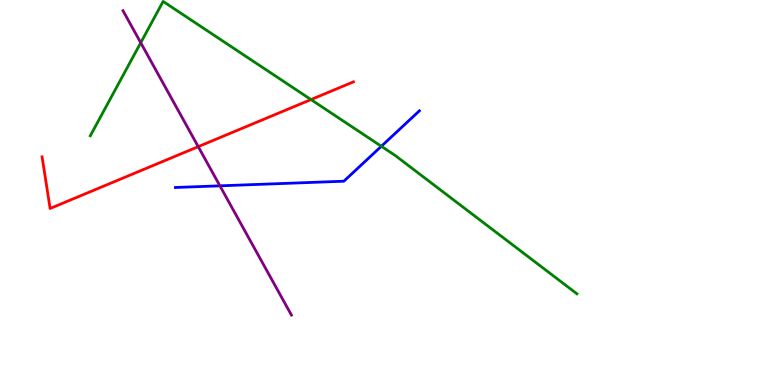[{'lines': ['blue', 'red'], 'intersections': []}, {'lines': ['green', 'red'], 'intersections': [{'x': 4.01, 'y': 7.41}]}, {'lines': ['purple', 'red'], 'intersections': [{'x': 2.56, 'y': 6.19}]}, {'lines': ['blue', 'green'], 'intersections': [{'x': 4.92, 'y': 6.2}]}, {'lines': ['blue', 'purple'], 'intersections': [{'x': 2.84, 'y': 5.17}]}, {'lines': ['green', 'purple'], 'intersections': [{'x': 1.82, 'y': 8.89}]}]